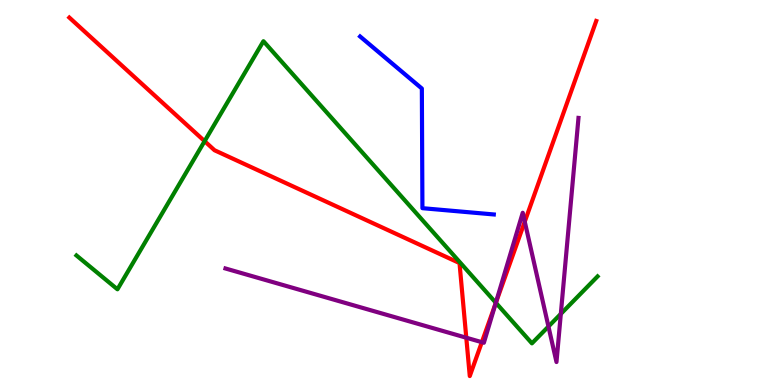[{'lines': ['blue', 'red'], 'intersections': []}, {'lines': ['green', 'red'], 'intersections': [{'x': 2.64, 'y': 6.33}, {'x': 6.4, 'y': 2.14}]}, {'lines': ['purple', 'red'], 'intersections': [{'x': 6.02, 'y': 1.23}, {'x': 6.22, 'y': 1.11}, {'x': 6.39, 'y': 2.11}, {'x': 6.77, 'y': 4.24}]}, {'lines': ['blue', 'green'], 'intersections': []}, {'lines': ['blue', 'purple'], 'intersections': []}, {'lines': ['green', 'purple'], 'intersections': [{'x': 6.4, 'y': 2.14}, {'x': 7.08, 'y': 1.52}, {'x': 7.24, 'y': 1.85}]}]